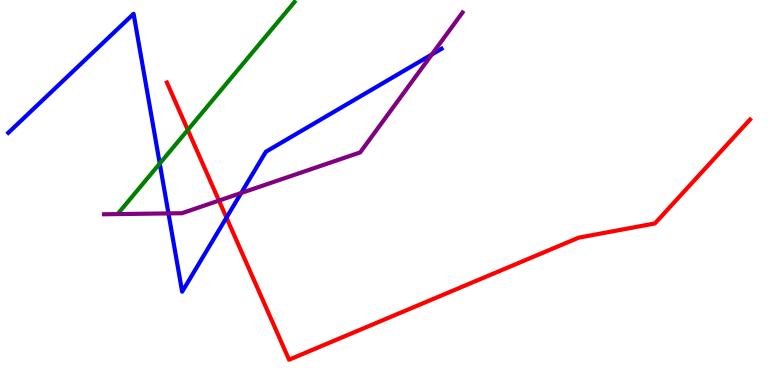[{'lines': ['blue', 'red'], 'intersections': [{'x': 2.92, 'y': 4.35}]}, {'lines': ['green', 'red'], 'intersections': [{'x': 2.42, 'y': 6.63}]}, {'lines': ['purple', 'red'], 'intersections': [{'x': 2.83, 'y': 4.79}]}, {'lines': ['blue', 'green'], 'intersections': [{'x': 2.06, 'y': 5.75}]}, {'lines': ['blue', 'purple'], 'intersections': [{'x': 2.17, 'y': 4.46}, {'x': 3.11, 'y': 4.99}, {'x': 5.57, 'y': 8.58}]}, {'lines': ['green', 'purple'], 'intersections': []}]